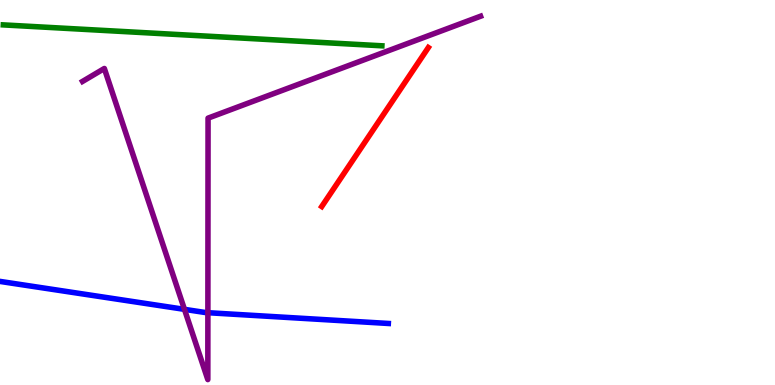[{'lines': ['blue', 'red'], 'intersections': []}, {'lines': ['green', 'red'], 'intersections': []}, {'lines': ['purple', 'red'], 'intersections': []}, {'lines': ['blue', 'green'], 'intersections': []}, {'lines': ['blue', 'purple'], 'intersections': [{'x': 2.38, 'y': 1.96}, {'x': 2.68, 'y': 1.88}]}, {'lines': ['green', 'purple'], 'intersections': []}]